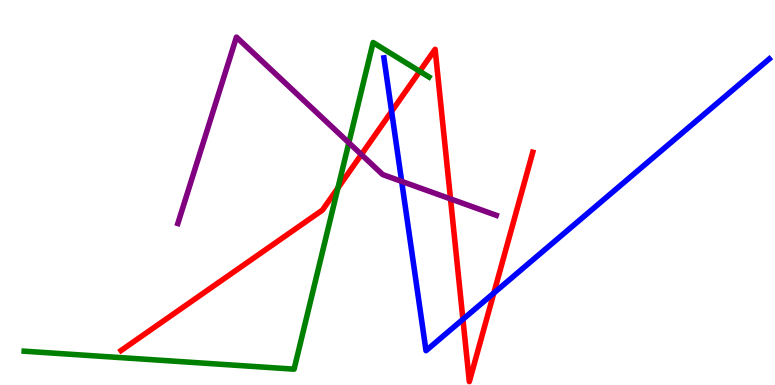[{'lines': ['blue', 'red'], 'intersections': [{'x': 5.05, 'y': 7.11}, {'x': 5.97, 'y': 1.71}, {'x': 6.37, 'y': 2.39}]}, {'lines': ['green', 'red'], 'intersections': [{'x': 4.36, 'y': 5.12}, {'x': 5.42, 'y': 8.15}]}, {'lines': ['purple', 'red'], 'intersections': [{'x': 4.66, 'y': 5.99}, {'x': 5.81, 'y': 4.83}]}, {'lines': ['blue', 'green'], 'intersections': []}, {'lines': ['blue', 'purple'], 'intersections': [{'x': 5.18, 'y': 5.29}]}, {'lines': ['green', 'purple'], 'intersections': [{'x': 4.5, 'y': 6.29}]}]